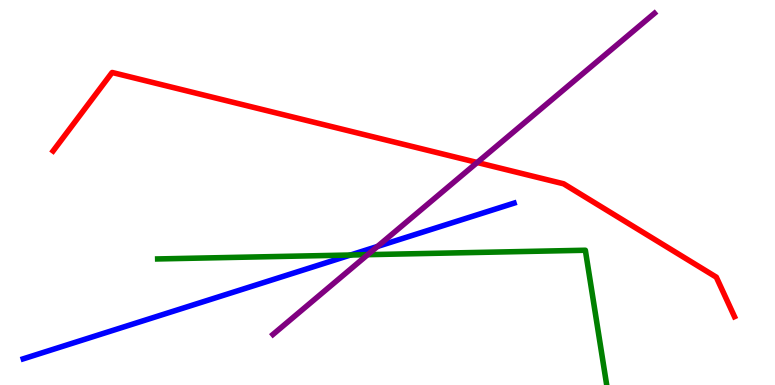[{'lines': ['blue', 'red'], 'intersections': []}, {'lines': ['green', 'red'], 'intersections': []}, {'lines': ['purple', 'red'], 'intersections': [{'x': 6.16, 'y': 5.78}]}, {'lines': ['blue', 'green'], 'intersections': [{'x': 4.52, 'y': 3.38}]}, {'lines': ['blue', 'purple'], 'intersections': [{'x': 4.87, 'y': 3.6}]}, {'lines': ['green', 'purple'], 'intersections': [{'x': 4.74, 'y': 3.39}]}]